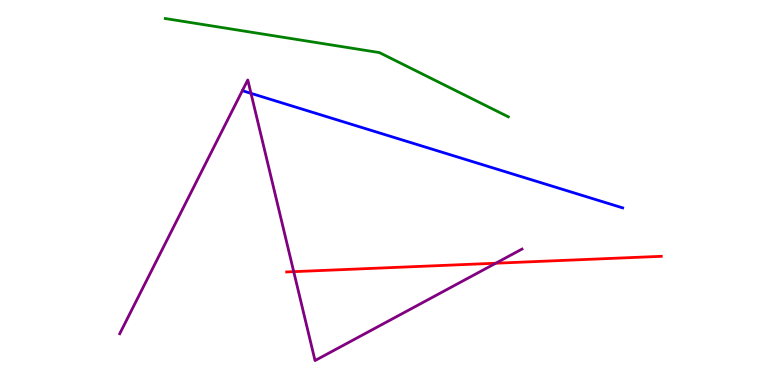[{'lines': ['blue', 'red'], 'intersections': []}, {'lines': ['green', 'red'], 'intersections': []}, {'lines': ['purple', 'red'], 'intersections': [{'x': 3.79, 'y': 2.94}, {'x': 6.4, 'y': 3.16}]}, {'lines': ['blue', 'green'], 'intersections': []}, {'lines': ['blue', 'purple'], 'intersections': [{'x': 3.24, 'y': 7.58}]}, {'lines': ['green', 'purple'], 'intersections': []}]